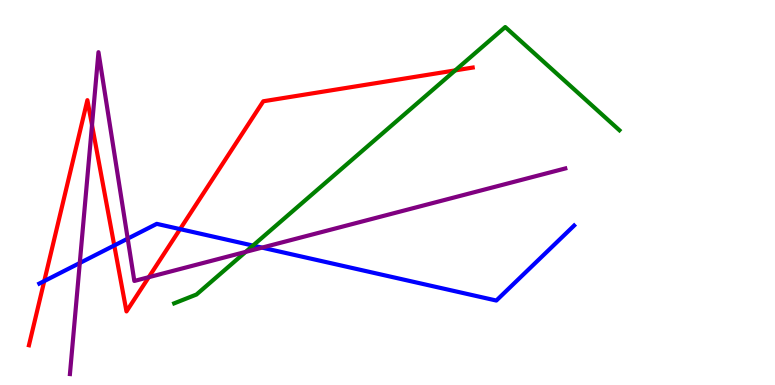[{'lines': ['blue', 'red'], 'intersections': [{'x': 0.571, 'y': 2.7}, {'x': 1.47, 'y': 3.62}, {'x': 2.32, 'y': 4.05}]}, {'lines': ['green', 'red'], 'intersections': [{'x': 5.87, 'y': 8.17}]}, {'lines': ['purple', 'red'], 'intersections': [{'x': 1.19, 'y': 6.75}, {'x': 1.92, 'y': 2.8}]}, {'lines': ['blue', 'green'], 'intersections': [{'x': 3.26, 'y': 3.62}]}, {'lines': ['blue', 'purple'], 'intersections': [{'x': 1.03, 'y': 3.17}, {'x': 1.65, 'y': 3.8}, {'x': 3.38, 'y': 3.57}]}, {'lines': ['green', 'purple'], 'intersections': [{'x': 3.17, 'y': 3.46}]}]